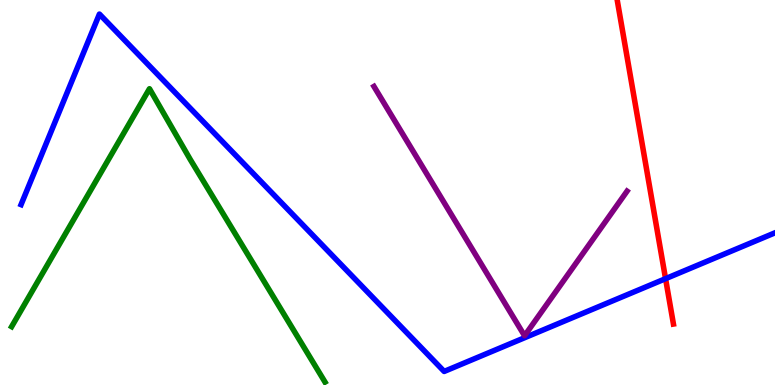[{'lines': ['blue', 'red'], 'intersections': [{'x': 8.59, 'y': 2.76}]}, {'lines': ['green', 'red'], 'intersections': []}, {'lines': ['purple', 'red'], 'intersections': []}, {'lines': ['blue', 'green'], 'intersections': []}, {'lines': ['blue', 'purple'], 'intersections': []}, {'lines': ['green', 'purple'], 'intersections': []}]